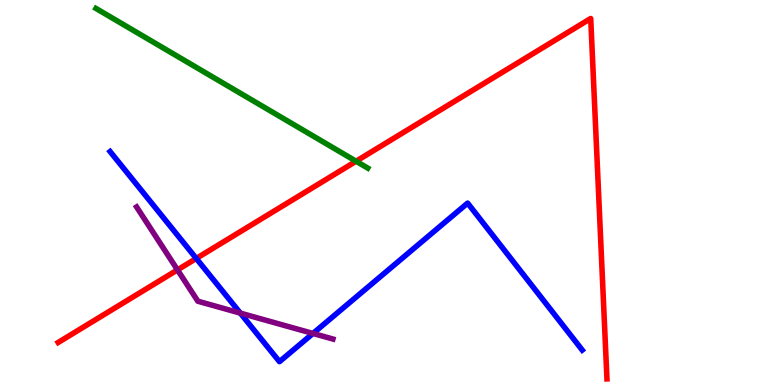[{'lines': ['blue', 'red'], 'intersections': [{'x': 2.53, 'y': 3.29}]}, {'lines': ['green', 'red'], 'intersections': [{'x': 4.59, 'y': 5.81}]}, {'lines': ['purple', 'red'], 'intersections': [{'x': 2.29, 'y': 2.99}]}, {'lines': ['blue', 'green'], 'intersections': []}, {'lines': ['blue', 'purple'], 'intersections': [{'x': 3.1, 'y': 1.87}, {'x': 4.04, 'y': 1.34}]}, {'lines': ['green', 'purple'], 'intersections': []}]